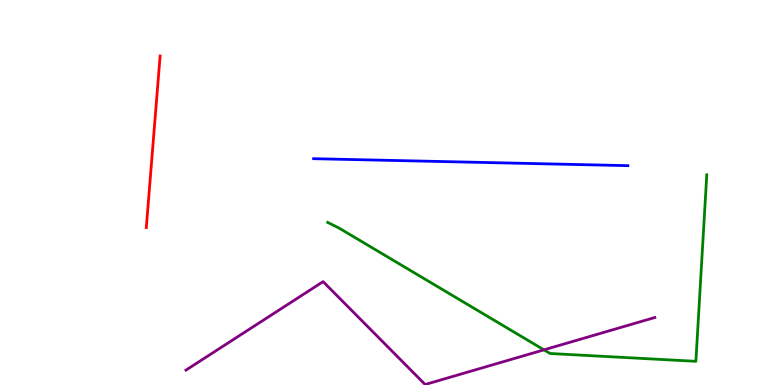[{'lines': ['blue', 'red'], 'intersections': []}, {'lines': ['green', 'red'], 'intersections': []}, {'lines': ['purple', 'red'], 'intersections': []}, {'lines': ['blue', 'green'], 'intersections': []}, {'lines': ['blue', 'purple'], 'intersections': []}, {'lines': ['green', 'purple'], 'intersections': [{'x': 7.02, 'y': 0.913}]}]